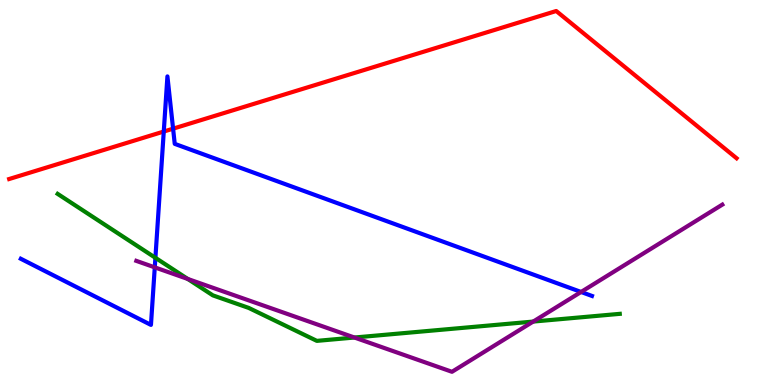[{'lines': ['blue', 'red'], 'intersections': [{'x': 2.11, 'y': 6.58}, {'x': 2.23, 'y': 6.66}]}, {'lines': ['green', 'red'], 'intersections': []}, {'lines': ['purple', 'red'], 'intersections': []}, {'lines': ['blue', 'green'], 'intersections': [{'x': 2.01, 'y': 3.3}]}, {'lines': ['blue', 'purple'], 'intersections': [{'x': 2.0, 'y': 3.06}, {'x': 7.5, 'y': 2.42}]}, {'lines': ['green', 'purple'], 'intersections': [{'x': 2.42, 'y': 2.75}, {'x': 4.57, 'y': 1.23}, {'x': 6.88, 'y': 1.65}]}]